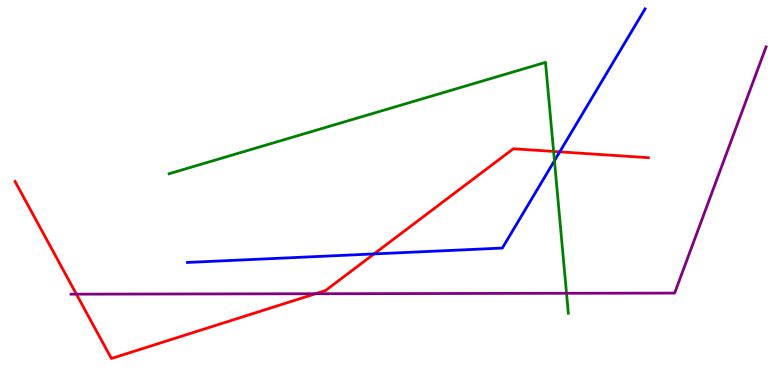[{'lines': ['blue', 'red'], 'intersections': [{'x': 4.83, 'y': 3.4}, {'x': 7.22, 'y': 6.06}]}, {'lines': ['green', 'red'], 'intersections': [{'x': 7.14, 'y': 6.07}]}, {'lines': ['purple', 'red'], 'intersections': [{'x': 0.986, 'y': 2.36}, {'x': 4.07, 'y': 2.37}]}, {'lines': ['blue', 'green'], 'intersections': [{'x': 7.15, 'y': 5.83}]}, {'lines': ['blue', 'purple'], 'intersections': []}, {'lines': ['green', 'purple'], 'intersections': [{'x': 7.31, 'y': 2.38}]}]